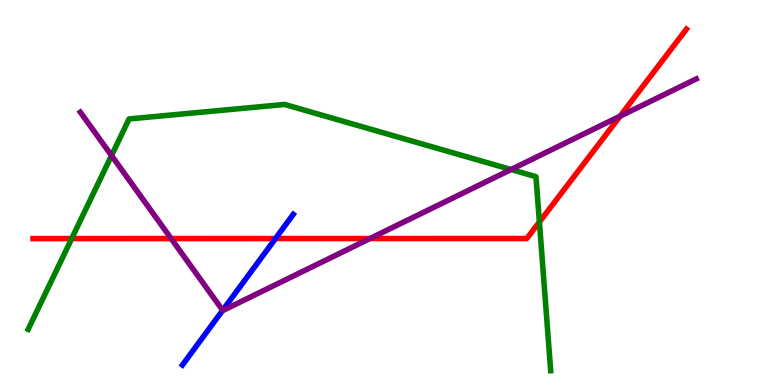[{'lines': ['blue', 'red'], 'intersections': [{'x': 3.55, 'y': 3.8}]}, {'lines': ['green', 'red'], 'intersections': [{'x': 0.925, 'y': 3.8}, {'x': 6.96, 'y': 4.23}]}, {'lines': ['purple', 'red'], 'intersections': [{'x': 2.21, 'y': 3.8}, {'x': 4.77, 'y': 3.8}, {'x': 8.0, 'y': 6.98}]}, {'lines': ['blue', 'green'], 'intersections': []}, {'lines': ['blue', 'purple'], 'intersections': [{'x': 2.87, 'y': 1.94}]}, {'lines': ['green', 'purple'], 'intersections': [{'x': 1.44, 'y': 5.96}, {'x': 6.59, 'y': 5.6}]}]